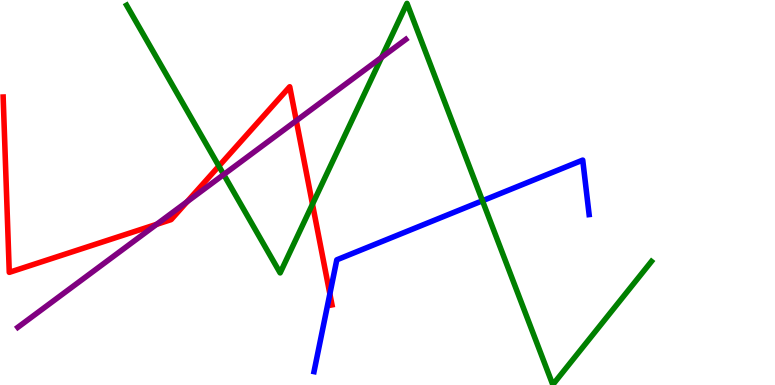[{'lines': ['blue', 'red'], 'intersections': [{'x': 4.26, 'y': 2.37}]}, {'lines': ['green', 'red'], 'intersections': [{'x': 2.82, 'y': 5.69}, {'x': 4.03, 'y': 4.7}]}, {'lines': ['purple', 'red'], 'intersections': [{'x': 2.02, 'y': 4.17}, {'x': 2.41, 'y': 4.76}, {'x': 3.82, 'y': 6.87}]}, {'lines': ['blue', 'green'], 'intersections': [{'x': 6.23, 'y': 4.79}]}, {'lines': ['blue', 'purple'], 'intersections': []}, {'lines': ['green', 'purple'], 'intersections': [{'x': 2.89, 'y': 5.47}, {'x': 4.92, 'y': 8.51}]}]